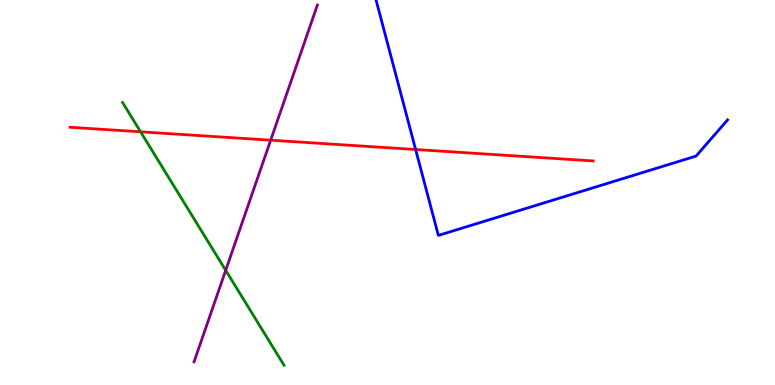[{'lines': ['blue', 'red'], 'intersections': [{'x': 5.36, 'y': 6.12}]}, {'lines': ['green', 'red'], 'intersections': [{'x': 1.81, 'y': 6.58}]}, {'lines': ['purple', 'red'], 'intersections': [{'x': 3.49, 'y': 6.36}]}, {'lines': ['blue', 'green'], 'intersections': []}, {'lines': ['blue', 'purple'], 'intersections': []}, {'lines': ['green', 'purple'], 'intersections': [{'x': 2.91, 'y': 2.98}]}]